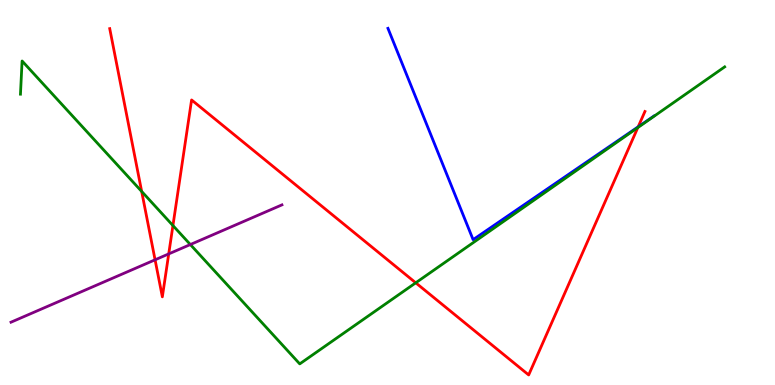[{'lines': ['blue', 'red'], 'intersections': [{'x': 8.23, 'y': 6.71}]}, {'lines': ['green', 'red'], 'intersections': [{'x': 1.83, 'y': 5.03}, {'x': 2.23, 'y': 4.14}, {'x': 5.36, 'y': 2.65}, {'x': 8.23, 'y': 6.69}]}, {'lines': ['purple', 'red'], 'intersections': [{'x': 2.0, 'y': 3.25}, {'x': 2.18, 'y': 3.41}]}, {'lines': ['blue', 'green'], 'intersections': []}, {'lines': ['blue', 'purple'], 'intersections': []}, {'lines': ['green', 'purple'], 'intersections': [{'x': 2.46, 'y': 3.65}]}]